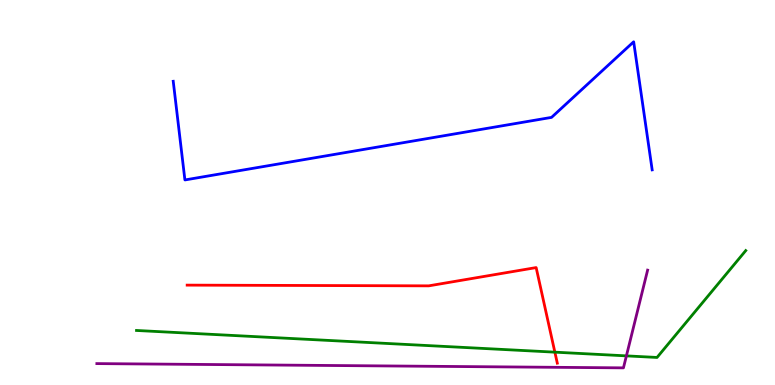[{'lines': ['blue', 'red'], 'intersections': []}, {'lines': ['green', 'red'], 'intersections': [{'x': 7.16, 'y': 0.853}]}, {'lines': ['purple', 'red'], 'intersections': []}, {'lines': ['blue', 'green'], 'intersections': []}, {'lines': ['blue', 'purple'], 'intersections': []}, {'lines': ['green', 'purple'], 'intersections': [{'x': 8.08, 'y': 0.757}]}]